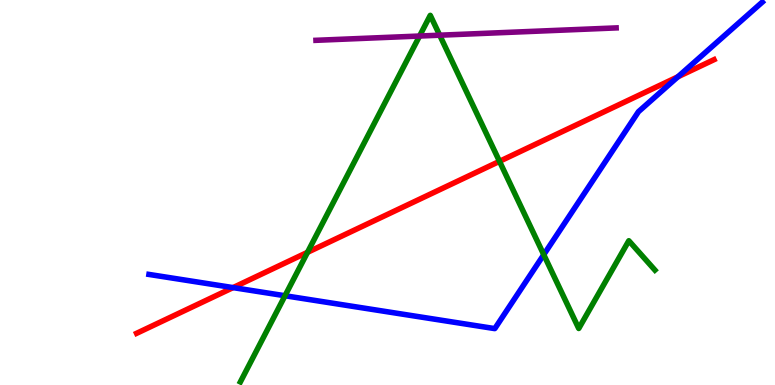[{'lines': ['blue', 'red'], 'intersections': [{'x': 3.01, 'y': 2.53}, {'x': 8.75, 'y': 8.01}]}, {'lines': ['green', 'red'], 'intersections': [{'x': 3.97, 'y': 3.45}, {'x': 6.45, 'y': 5.81}]}, {'lines': ['purple', 'red'], 'intersections': []}, {'lines': ['blue', 'green'], 'intersections': [{'x': 3.68, 'y': 2.32}, {'x': 7.02, 'y': 3.38}]}, {'lines': ['blue', 'purple'], 'intersections': []}, {'lines': ['green', 'purple'], 'intersections': [{'x': 5.41, 'y': 9.06}, {'x': 5.67, 'y': 9.09}]}]